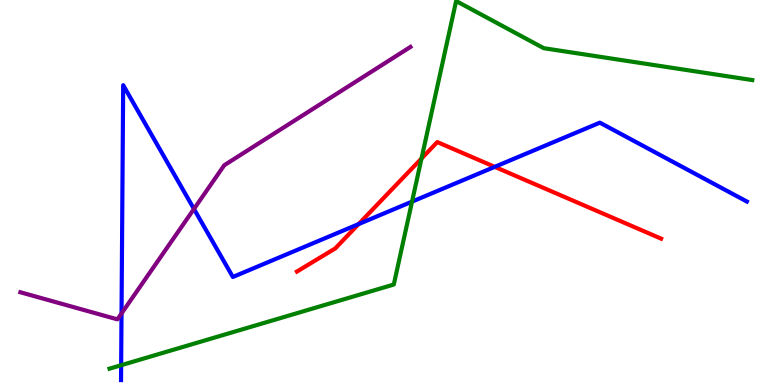[{'lines': ['blue', 'red'], 'intersections': [{'x': 4.63, 'y': 4.18}, {'x': 6.38, 'y': 5.67}]}, {'lines': ['green', 'red'], 'intersections': [{'x': 5.44, 'y': 5.88}]}, {'lines': ['purple', 'red'], 'intersections': []}, {'lines': ['blue', 'green'], 'intersections': [{'x': 1.56, 'y': 0.514}, {'x': 5.32, 'y': 4.76}]}, {'lines': ['blue', 'purple'], 'intersections': [{'x': 1.57, 'y': 1.86}, {'x': 2.5, 'y': 4.57}]}, {'lines': ['green', 'purple'], 'intersections': []}]